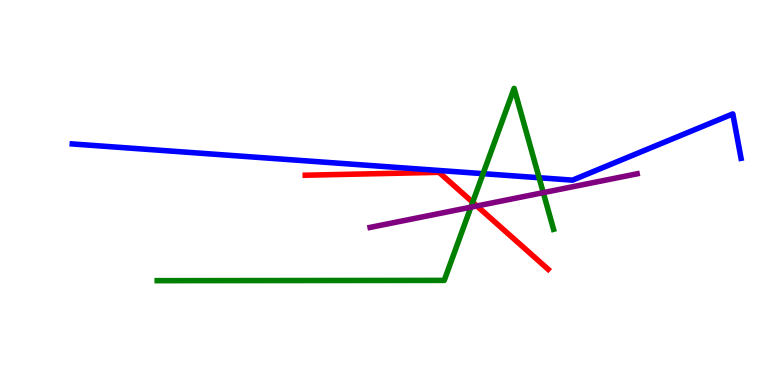[{'lines': ['blue', 'red'], 'intersections': []}, {'lines': ['green', 'red'], 'intersections': [{'x': 6.1, 'y': 4.75}]}, {'lines': ['purple', 'red'], 'intersections': [{'x': 6.15, 'y': 4.65}]}, {'lines': ['blue', 'green'], 'intersections': [{'x': 6.23, 'y': 5.49}, {'x': 6.96, 'y': 5.38}]}, {'lines': ['blue', 'purple'], 'intersections': []}, {'lines': ['green', 'purple'], 'intersections': [{'x': 6.08, 'y': 4.62}, {'x': 7.01, 'y': 5.0}]}]